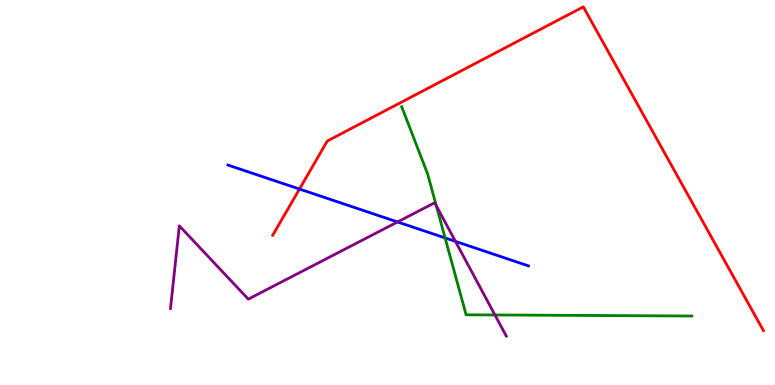[{'lines': ['blue', 'red'], 'intersections': [{'x': 3.86, 'y': 5.09}]}, {'lines': ['green', 'red'], 'intersections': []}, {'lines': ['purple', 'red'], 'intersections': []}, {'lines': ['blue', 'green'], 'intersections': [{'x': 5.74, 'y': 3.82}]}, {'lines': ['blue', 'purple'], 'intersections': [{'x': 5.13, 'y': 4.24}, {'x': 5.88, 'y': 3.73}]}, {'lines': ['green', 'purple'], 'intersections': [{'x': 5.63, 'y': 4.66}, {'x': 6.39, 'y': 1.82}]}]